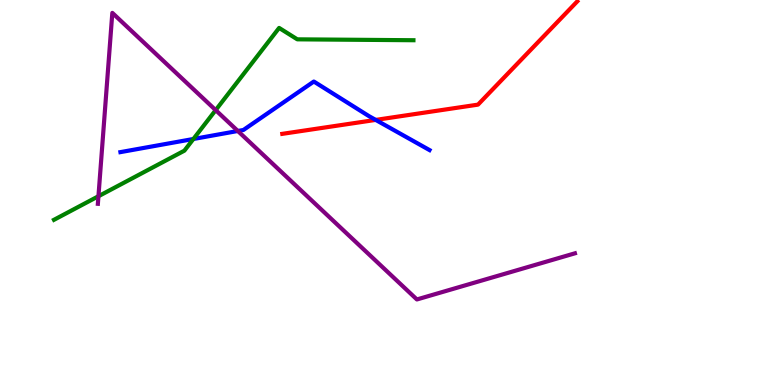[{'lines': ['blue', 'red'], 'intersections': [{'x': 4.85, 'y': 6.89}]}, {'lines': ['green', 'red'], 'intersections': []}, {'lines': ['purple', 'red'], 'intersections': []}, {'lines': ['blue', 'green'], 'intersections': [{'x': 2.5, 'y': 6.39}]}, {'lines': ['blue', 'purple'], 'intersections': [{'x': 3.07, 'y': 6.6}]}, {'lines': ['green', 'purple'], 'intersections': [{'x': 1.27, 'y': 4.9}, {'x': 2.78, 'y': 7.14}]}]